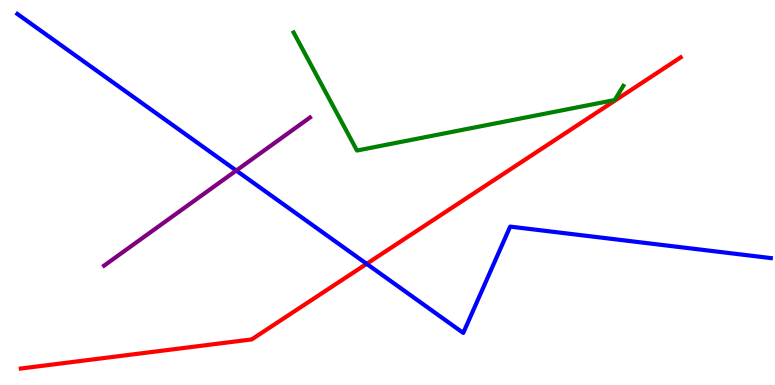[{'lines': ['blue', 'red'], 'intersections': [{'x': 4.73, 'y': 3.15}]}, {'lines': ['green', 'red'], 'intersections': []}, {'lines': ['purple', 'red'], 'intersections': []}, {'lines': ['blue', 'green'], 'intersections': []}, {'lines': ['blue', 'purple'], 'intersections': [{'x': 3.05, 'y': 5.57}]}, {'lines': ['green', 'purple'], 'intersections': []}]